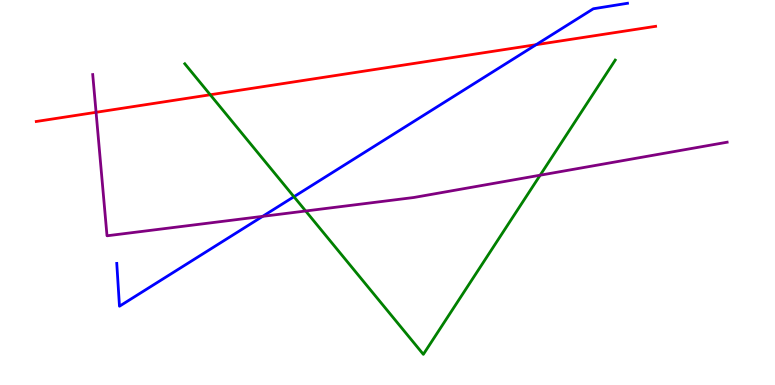[{'lines': ['blue', 'red'], 'intersections': [{'x': 6.92, 'y': 8.84}]}, {'lines': ['green', 'red'], 'intersections': [{'x': 2.71, 'y': 7.54}]}, {'lines': ['purple', 'red'], 'intersections': [{'x': 1.24, 'y': 7.08}]}, {'lines': ['blue', 'green'], 'intersections': [{'x': 3.79, 'y': 4.89}]}, {'lines': ['blue', 'purple'], 'intersections': [{'x': 3.39, 'y': 4.38}]}, {'lines': ['green', 'purple'], 'intersections': [{'x': 3.94, 'y': 4.52}, {'x': 6.97, 'y': 5.45}]}]